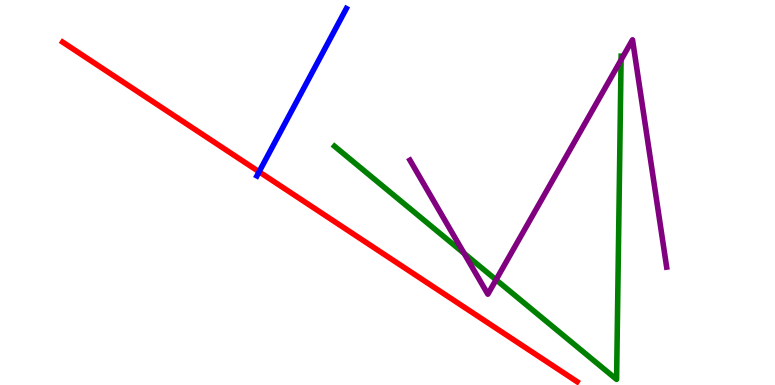[{'lines': ['blue', 'red'], 'intersections': [{'x': 3.34, 'y': 5.54}]}, {'lines': ['green', 'red'], 'intersections': []}, {'lines': ['purple', 'red'], 'intersections': []}, {'lines': ['blue', 'green'], 'intersections': []}, {'lines': ['blue', 'purple'], 'intersections': []}, {'lines': ['green', 'purple'], 'intersections': [{'x': 5.99, 'y': 3.42}, {'x': 6.4, 'y': 2.73}, {'x': 8.01, 'y': 8.44}]}]